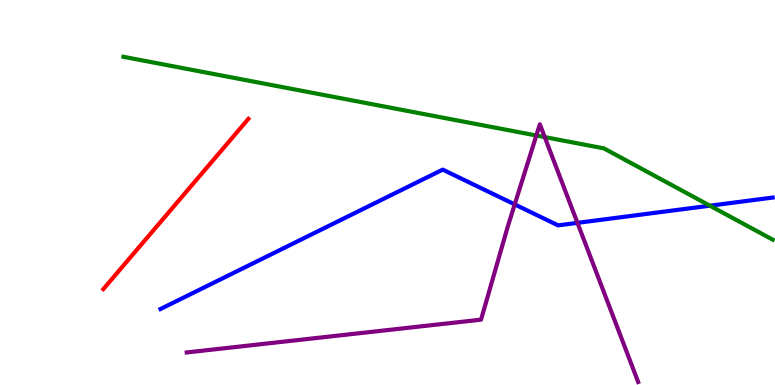[{'lines': ['blue', 'red'], 'intersections': []}, {'lines': ['green', 'red'], 'intersections': []}, {'lines': ['purple', 'red'], 'intersections': []}, {'lines': ['blue', 'green'], 'intersections': [{'x': 9.16, 'y': 4.66}]}, {'lines': ['blue', 'purple'], 'intersections': [{'x': 6.64, 'y': 4.69}, {'x': 7.45, 'y': 4.21}]}, {'lines': ['green', 'purple'], 'intersections': [{'x': 6.92, 'y': 6.48}, {'x': 7.03, 'y': 6.44}]}]